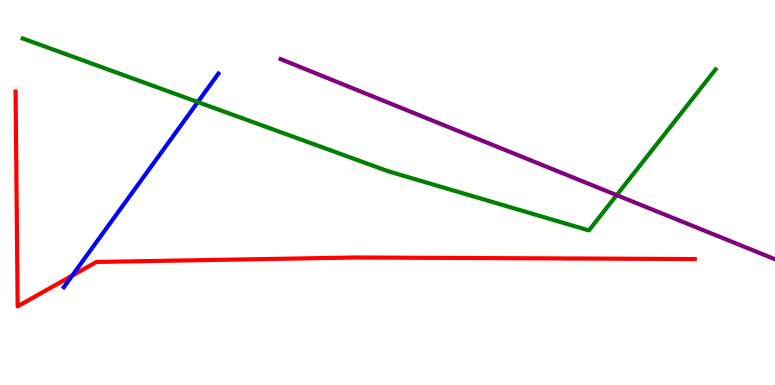[{'lines': ['blue', 'red'], 'intersections': [{'x': 0.932, 'y': 2.84}]}, {'lines': ['green', 'red'], 'intersections': []}, {'lines': ['purple', 'red'], 'intersections': []}, {'lines': ['blue', 'green'], 'intersections': [{'x': 2.55, 'y': 7.35}]}, {'lines': ['blue', 'purple'], 'intersections': []}, {'lines': ['green', 'purple'], 'intersections': [{'x': 7.96, 'y': 4.93}]}]